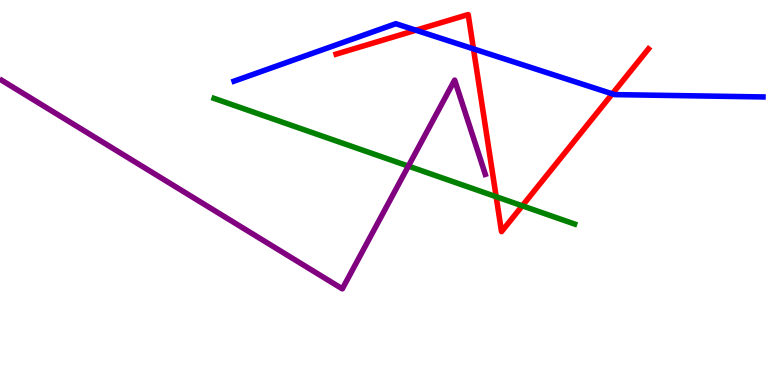[{'lines': ['blue', 'red'], 'intersections': [{'x': 5.37, 'y': 9.22}, {'x': 6.11, 'y': 8.73}, {'x': 7.9, 'y': 7.56}]}, {'lines': ['green', 'red'], 'intersections': [{'x': 6.4, 'y': 4.89}, {'x': 6.74, 'y': 4.65}]}, {'lines': ['purple', 'red'], 'intersections': []}, {'lines': ['blue', 'green'], 'intersections': []}, {'lines': ['blue', 'purple'], 'intersections': []}, {'lines': ['green', 'purple'], 'intersections': [{'x': 5.27, 'y': 5.69}]}]